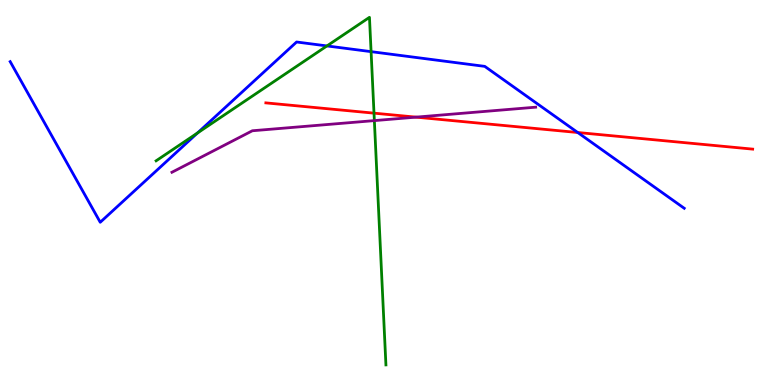[{'lines': ['blue', 'red'], 'intersections': [{'x': 7.45, 'y': 6.56}]}, {'lines': ['green', 'red'], 'intersections': [{'x': 4.83, 'y': 7.06}]}, {'lines': ['purple', 'red'], 'intersections': [{'x': 5.37, 'y': 6.96}]}, {'lines': ['blue', 'green'], 'intersections': [{'x': 2.55, 'y': 6.55}, {'x': 4.22, 'y': 8.81}, {'x': 4.79, 'y': 8.66}]}, {'lines': ['blue', 'purple'], 'intersections': []}, {'lines': ['green', 'purple'], 'intersections': [{'x': 4.83, 'y': 6.87}]}]